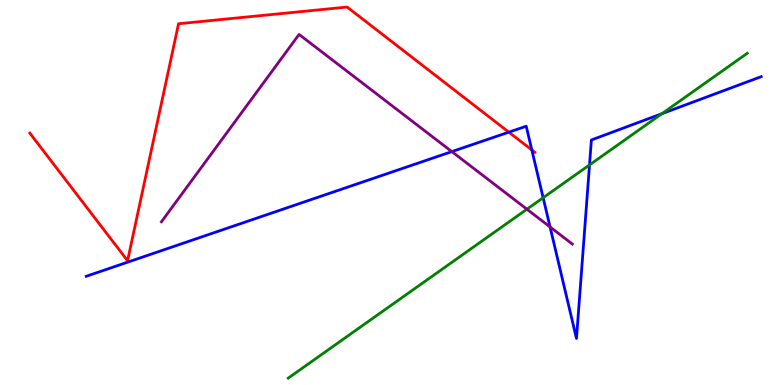[{'lines': ['blue', 'red'], 'intersections': [{'x': 6.57, 'y': 6.57}, {'x': 6.86, 'y': 6.11}]}, {'lines': ['green', 'red'], 'intersections': []}, {'lines': ['purple', 'red'], 'intersections': []}, {'lines': ['blue', 'green'], 'intersections': [{'x': 7.01, 'y': 4.86}, {'x': 7.61, 'y': 5.72}, {'x': 8.54, 'y': 7.05}]}, {'lines': ['blue', 'purple'], 'intersections': [{'x': 5.83, 'y': 6.06}, {'x': 7.1, 'y': 4.1}]}, {'lines': ['green', 'purple'], 'intersections': [{'x': 6.8, 'y': 4.57}]}]